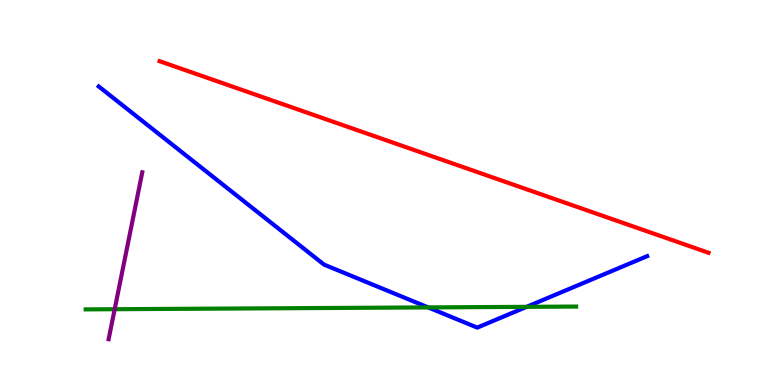[{'lines': ['blue', 'red'], 'intersections': []}, {'lines': ['green', 'red'], 'intersections': []}, {'lines': ['purple', 'red'], 'intersections': []}, {'lines': ['blue', 'green'], 'intersections': [{'x': 5.52, 'y': 2.02}, {'x': 6.8, 'y': 2.03}]}, {'lines': ['blue', 'purple'], 'intersections': []}, {'lines': ['green', 'purple'], 'intersections': [{'x': 1.48, 'y': 1.97}]}]